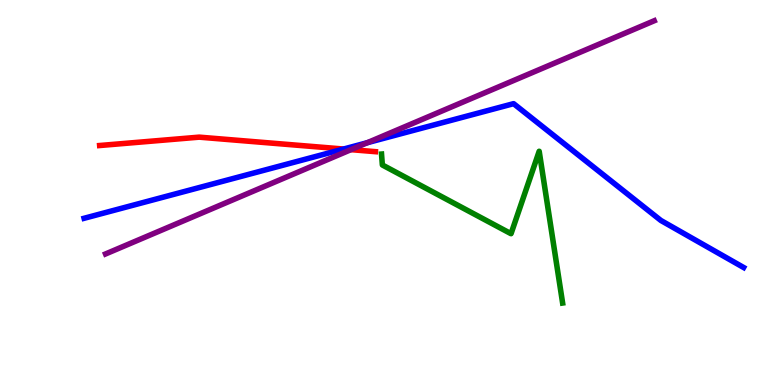[{'lines': ['blue', 'red'], 'intersections': [{'x': 4.43, 'y': 6.13}]}, {'lines': ['green', 'red'], 'intersections': []}, {'lines': ['purple', 'red'], 'intersections': [{'x': 4.53, 'y': 6.11}]}, {'lines': ['blue', 'green'], 'intersections': []}, {'lines': ['blue', 'purple'], 'intersections': [{'x': 4.74, 'y': 6.29}]}, {'lines': ['green', 'purple'], 'intersections': []}]